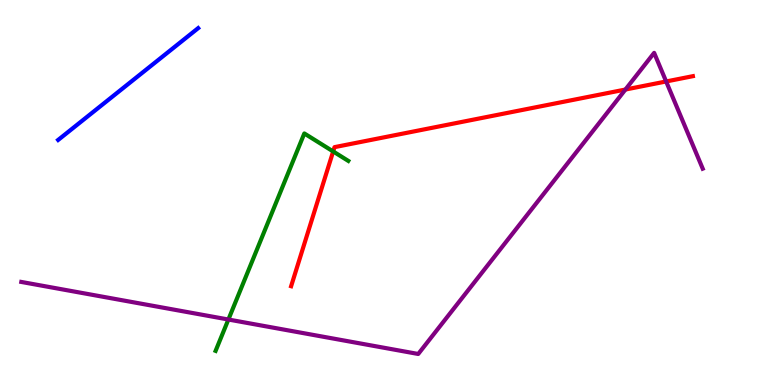[{'lines': ['blue', 'red'], 'intersections': []}, {'lines': ['green', 'red'], 'intersections': [{'x': 4.3, 'y': 6.07}]}, {'lines': ['purple', 'red'], 'intersections': [{'x': 8.07, 'y': 7.67}, {'x': 8.6, 'y': 7.88}]}, {'lines': ['blue', 'green'], 'intersections': []}, {'lines': ['blue', 'purple'], 'intersections': []}, {'lines': ['green', 'purple'], 'intersections': [{'x': 2.95, 'y': 1.7}]}]